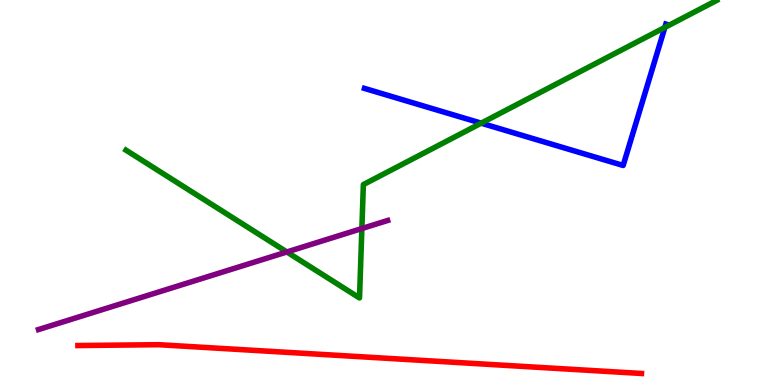[{'lines': ['blue', 'red'], 'intersections': []}, {'lines': ['green', 'red'], 'intersections': []}, {'lines': ['purple', 'red'], 'intersections': []}, {'lines': ['blue', 'green'], 'intersections': [{'x': 6.21, 'y': 6.8}, {'x': 8.58, 'y': 9.29}]}, {'lines': ['blue', 'purple'], 'intersections': []}, {'lines': ['green', 'purple'], 'intersections': [{'x': 3.7, 'y': 3.46}, {'x': 4.67, 'y': 4.06}]}]